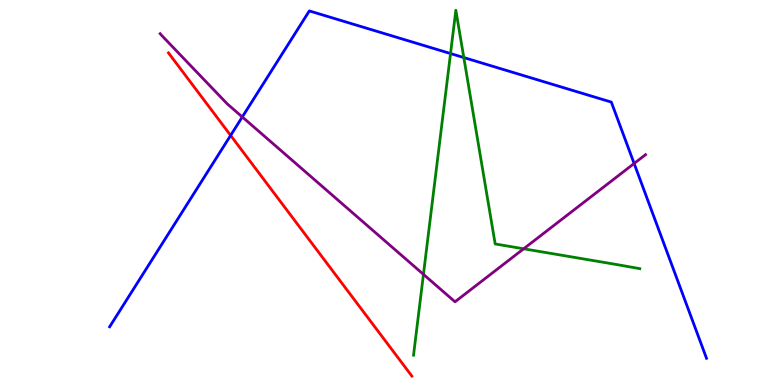[{'lines': ['blue', 'red'], 'intersections': [{'x': 2.98, 'y': 6.48}]}, {'lines': ['green', 'red'], 'intersections': []}, {'lines': ['purple', 'red'], 'intersections': []}, {'lines': ['blue', 'green'], 'intersections': [{'x': 5.81, 'y': 8.61}, {'x': 5.98, 'y': 8.5}]}, {'lines': ['blue', 'purple'], 'intersections': [{'x': 3.13, 'y': 6.96}, {'x': 8.18, 'y': 5.75}]}, {'lines': ['green', 'purple'], 'intersections': [{'x': 5.46, 'y': 2.87}, {'x': 6.76, 'y': 3.54}]}]